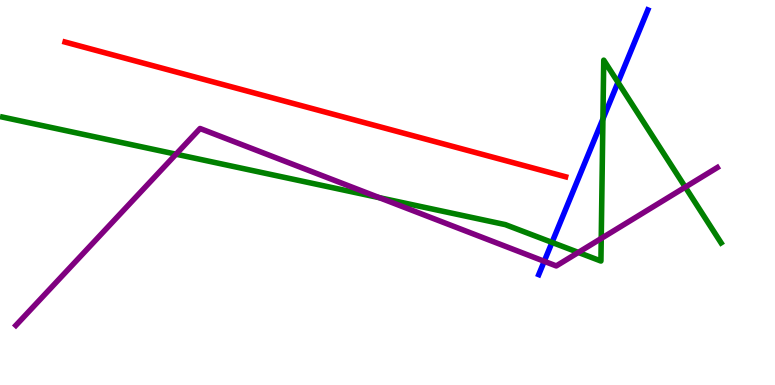[{'lines': ['blue', 'red'], 'intersections': []}, {'lines': ['green', 'red'], 'intersections': []}, {'lines': ['purple', 'red'], 'intersections': []}, {'lines': ['blue', 'green'], 'intersections': [{'x': 7.12, 'y': 3.7}, {'x': 7.78, 'y': 6.91}, {'x': 7.97, 'y': 7.86}]}, {'lines': ['blue', 'purple'], 'intersections': [{'x': 7.02, 'y': 3.21}]}, {'lines': ['green', 'purple'], 'intersections': [{'x': 2.27, 'y': 5.99}, {'x': 4.9, 'y': 4.87}, {'x': 7.46, 'y': 3.44}, {'x': 7.76, 'y': 3.81}, {'x': 8.84, 'y': 5.14}]}]